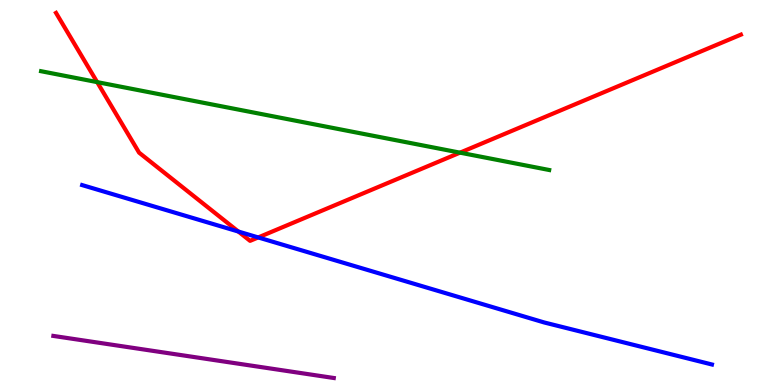[{'lines': ['blue', 'red'], 'intersections': [{'x': 3.08, 'y': 3.99}, {'x': 3.33, 'y': 3.83}]}, {'lines': ['green', 'red'], 'intersections': [{'x': 1.25, 'y': 7.87}, {'x': 5.94, 'y': 6.03}]}, {'lines': ['purple', 'red'], 'intersections': []}, {'lines': ['blue', 'green'], 'intersections': []}, {'lines': ['blue', 'purple'], 'intersections': []}, {'lines': ['green', 'purple'], 'intersections': []}]